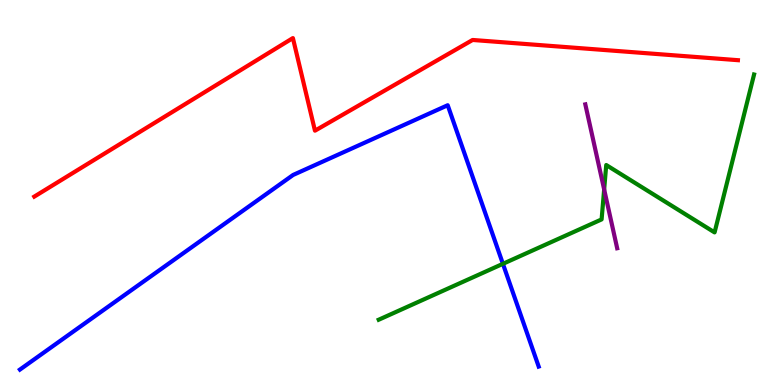[{'lines': ['blue', 'red'], 'intersections': []}, {'lines': ['green', 'red'], 'intersections': []}, {'lines': ['purple', 'red'], 'intersections': []}, {'lines': ['blue', 'green'], 'intersections': [{'x': 6.49, 'y': 3.15}]}, {'lines': ['blue', 'purple'], 'intersections': []}, {'lines': ['green', 'purple'], 'intersections': [{'x': 7.8, 'y': 5.08}]}]